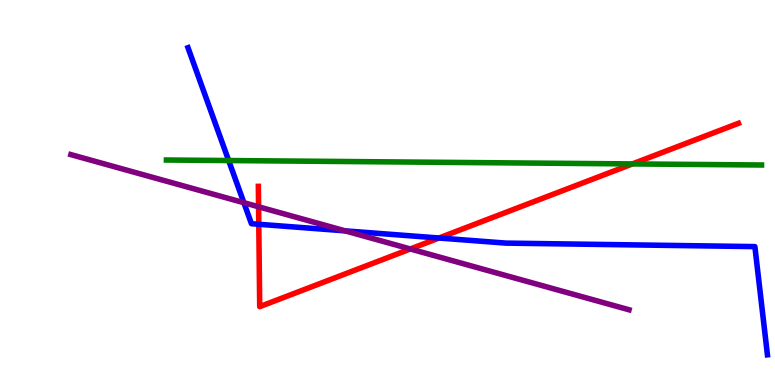[{'lines': ['blue', 'red'], 'intersections': [{'x': 3.34, 'y': 4.17}, {'x': 5.66, 'y': 3.82}]}, {'lines': ['green', 'red'], 'intersections': [{'x': 8.16, 'y': 5.74}]}, {'lines': ['purple', 'red'], 'intersections': [{'x': 3.34, 'y': 4.63}, {'x': 5.29, 'y': 3.53}]}, {'lines': ['blue', 'green'], 'intersections': [{'x': 2.95, 'y': 5.83}]}, {'lines': ['blue', 'purple'], 'intersections': [{'x': 3.15, 'y': 4.73}, {'x': 4.45, 'y': 4.0}]}, {'lines': ['green', 'purple'], 'intersections': []}]